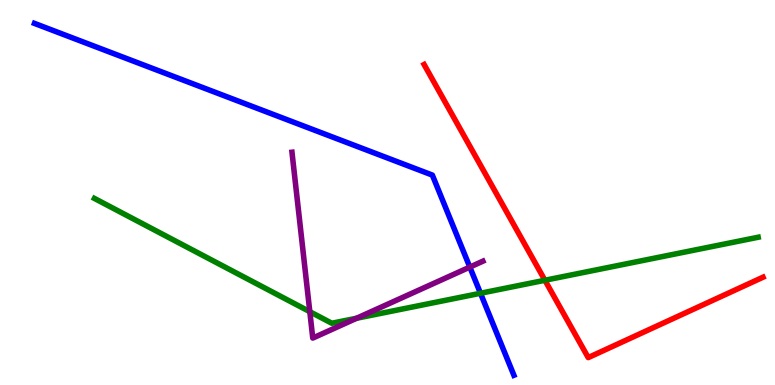[{'lines': ['blue', 'red'], 'intersections': []}, {'lines': ['green', 'red'], 'intersections': [{'x': 7.03, 'y': 2.72}]}, {'lines': ['purple', 'red'], 'intersections': []}, {'lines': ['blue', 'green'], 'intersections': [{'x': 6.2, 'y': 2.38}]}, {'lines': ['blue', 'purple'], 'intersections': [{'x': 6.06, 'y': 3.06}]}, {'lines': ['green', 'purple'], 'intersections': [{'x': 4.0, 'y': 1.9}, {'x': 4.6, 'y': 1.73}]}]